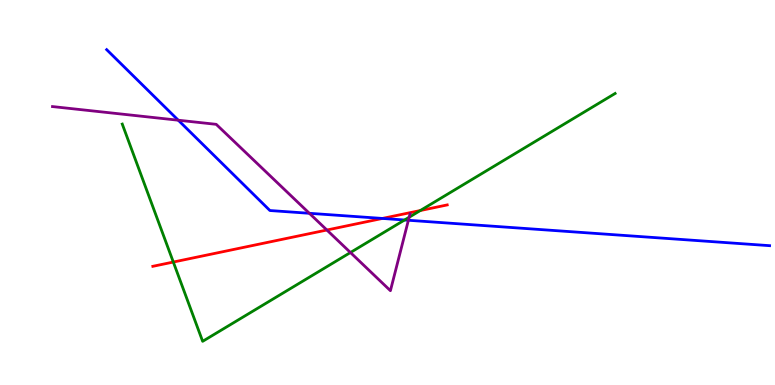[{'lines': ['blue', 'red'], 'intersections': [{'x': 4.93, 'y': 4.33}]}, {'lines': ['green', 'red'], 'intersections': [{'x': 2.24, 'y': 3.19}, {'x': 5.42, 'y': 4.53}]}, {'lines': ['purple', 'red'], 'intersections': [{'x': 4.22, 'y': 4.03}]}, {'lines': ['blue', 'green'], 'intersections': [{'x': 5.22, 'y': 4.29}]}, {'lines': ['blue', 'purple'], 'intersections': [{'x': 2.3, 'y': 6.88}, {'x': 3.99, 'y': 4.46}, {'x': 5.27, 'y': 4.28}]}, {'lines': ['green', 'purple'], 'intersections': [{'x': 4.52, 'y': 3.44}, {'x': 5.28, 'y': 4.36}]}]